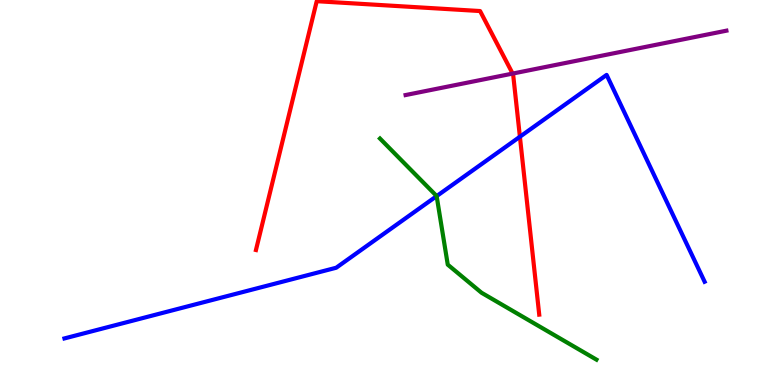[{'lines': ['blue', 'red'], 'intersections': [{'x': 6.71, 'y': 6.45}]}, {'lines': ['green', 'red'], 'intersections': []}, {'lines': ['purple', 'red'], 'intersections': [{'x': 6.61, 'y': 8.09}]}, {'lines': ['blue', 'green'], 'intersections': [{'x': 5.63, 'y': 4.91}]}, {'lines': ['blue', 'purple'], 'intersections': []}, {'lines': ['green', 'purple'], 'intersections': []}]